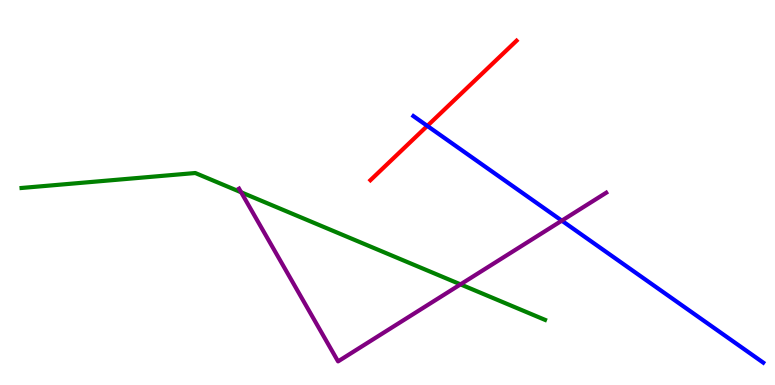[{'lines': ['blue', 'red'], 'intersections': [{'x': 5.51, 'y': 6.73}]}, {'lines': ['green', 'red'], 'intersections': []}, {'lines': ['purple', 'red'], 'intersections': []}, {'lines': ['blue', 'green'], 'intersections': []}, {'lines': ['blue', 'purple'], 'intersections': [{'x': 7.25, 'y': 4.27}]}, {'lines': ['green', 'purple'], 'intersections': [{'x': 3.11, 'y': 5.01}, {'x': 5.94, 'y': 2.61}]}]